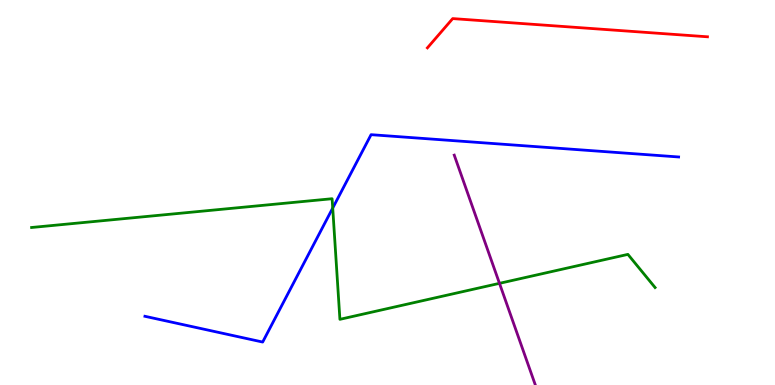[{'lines': ['blue', 'red'], 'intersections': []}, {'lines': ['green', 'red'], 'intersections': []}, {'lines': ['purple', 'red'], 'intersections': []}, {'lines': ['blue', 'green'], 'intersections': [{'x': 4.29, 'y': 4.6}]}, {'lines': ['blue', 'purple'], 'intersections': []}, {'lines': ['green', 'purple'], 'intersections': [{'x': 6.44, 'y': 2.64}]}]